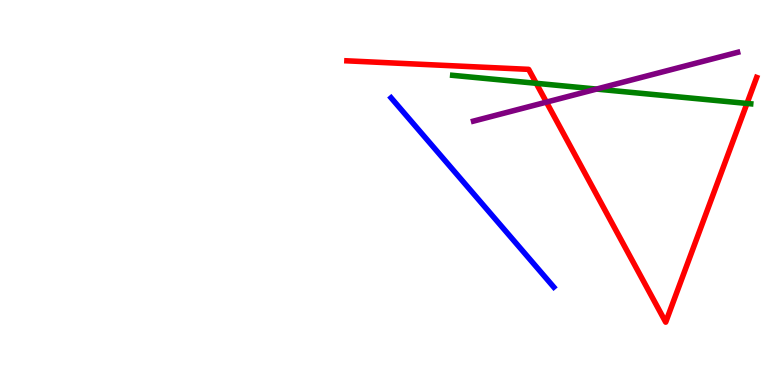[{'lines': ['blue', 'red'], 'intersections': []}, {'lines': ['green', 'red'], 'intersections': [{'x': 6.92, 'y': 7.84}, {'x': 9.64, 'y': 7.31}]}, {'lines': ['purple', 'red'], 'intersections': [{'x': 7.05, 'y': 7.35}]}, {'lines': ['blue', 'green'], 'intersections': []}, {'lines': ['blue', 'purple'], 'intersections': []}, {'lines': ['green', 'purple'], 'intersections': [{'x': 7.7, 'y': 7.69}]}]